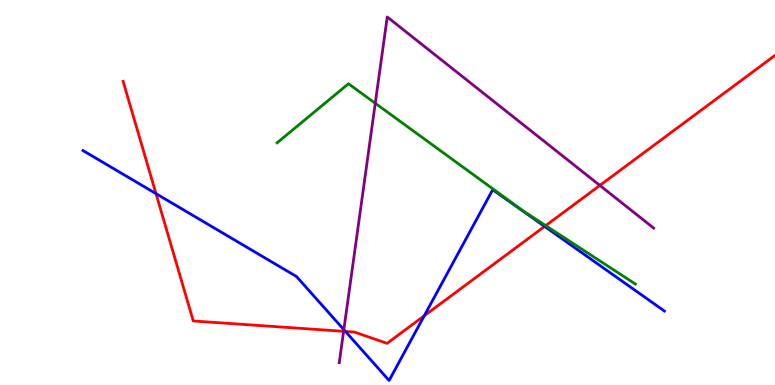[{'lines': ['blue', 'red'], 'intersections': [{'x': 2.01, 'y': 4.97}, {'x': 4.46, 'y': 1.39}, {'x': 5.47, 'y': 1.8}, {'x': 7.03, 'y': 4.12}]}, {'lines': ['green', 'red'], 'intersections': [{'x': 7.04, 'y': 4.14}]}, {'lines': ['purple', 'red'], 'intersections': [{'x': 4.43, 'y': 1.39}, {'x': 7.74, 'y': 5.18}]}, {'lines': ['blue', 'green'], 'intersections': []}, {'lines': ['blue', 'purple'], 'intersections': [{'x': 4.44, 'y': 1.44}]}, {'lines': ['green', 'purple'], 'intersections': [{'x': 4.84, 'y': 7.32}]}]